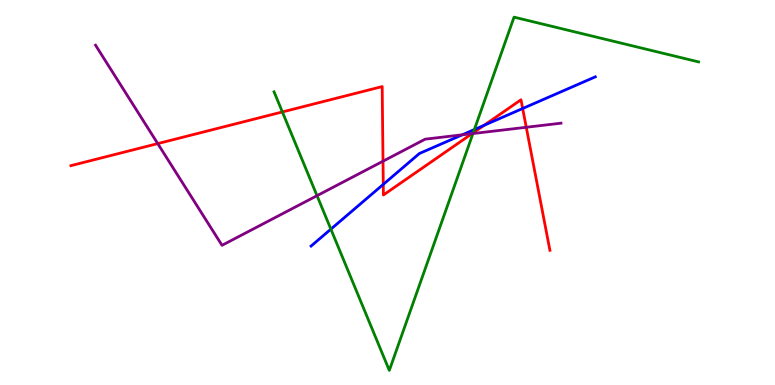[{'lines': ['blue', 'red'], 'intersections': [{'x': 4.95, 'y': 5.21}, {'x': 6.25, 'y': 6.75}, {'x': 6.74, 'y': 7.18}]}, {'lines': ['green', 'red'], 'intersections': [{'x': 3.64, 'y': 7.09}, {'x': 6.11, 'y': 6.55}]}, {'lines': ['purple', 'red'], 'intersections': [{'x': 2.04, 'y': 6.27}, {'x': 4.94, 'y': 5.81}, {'x': 6.09, 'y': 6.53}, {'x': 6.79, 'y': 6.69}]}, {'lines': ['blue', 'green'], 'intersections': [{'x': 4.27, 'y': 4.05}, {'x': 6.12, 'y': 6.64}]}, {'lines': ['blue', 'purple'], 'intersections': [{'x': 5.97, 'y': 6.5}]}, {'lines': ['green', 'purple'], 'intersections': [{'x': 4.09, 'y': 4.92}, {'x': 6.1, 'y': 6.53}]}]